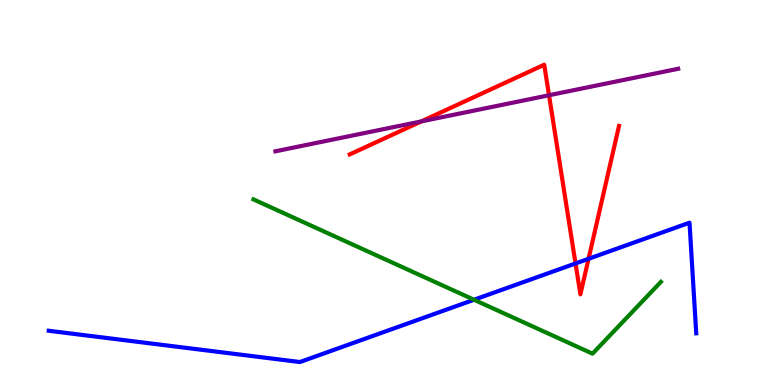[{'lines': ['blue', 'red'], 'intersections': [{'x': 7.43, 'y': 3.16}, {'x': 7.59, 'y': 3.28}]}, {'lines': ['green', 'red'], 'intersections': []}, {'lines': ['purple', 'red'], 'intersections': [{'x': 5.44, 'y': 6.85}, {'x': 7.08, 'y': 7.53}]}, {'lines': ['blue', 'green'], 'intersections': [{'x': 6.12, 'y': 2.21}]}, {'lines': ['blue', 'purple'], 'intersections': []}, {'lines': ['green', 'purple'], 'intersections': []}]